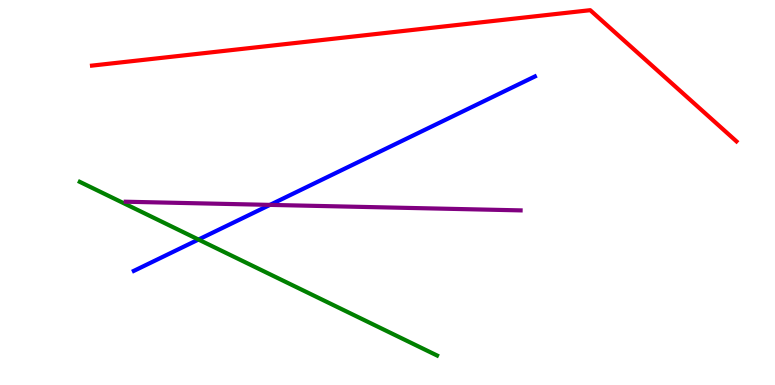[{'lines': ['blue', 'red'], 'intersections': []}, {'lines': ['green', 'red'], 'intersections': []}, {'lines': ['purple', 'red'], 'intersections': []}, {'lines': ['blue', 'green'], 'intersections': [{'x': 2.56, 'y': 3.78}]}, {'lines': ['blue', 'purple'], 'intersections': [{'x': 3.48, 'y': 4.68}]}, {'lines': ['green', 'purple'], 'intersections': []}]